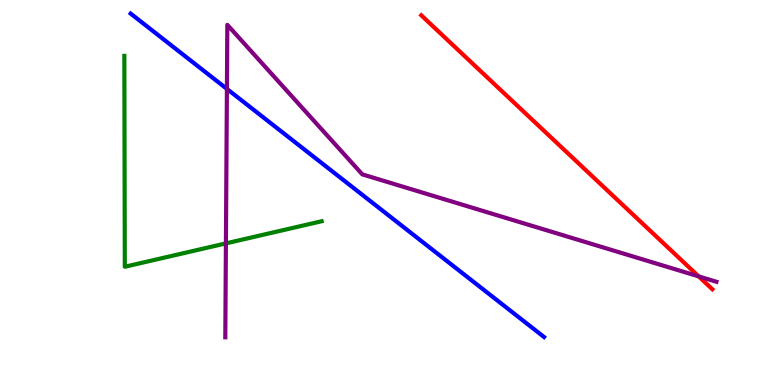[{'lines': ['blue', 'red'], 'intersections': []}, {'lines': ['green', 'red'], 'intersections': []}, {'lines': ['purple', 'red'], 'intersections': [{'x': 9.01, 'y': 2.82}]}, {'lines': ['blue', 'green'], 'intersections': []}, {'lines': ['blue', 'purple'], 'intersections': [{'x': 2.93, 'y': 7.69}]}, {'lines': ['green', 'purple'], 'intersections': [{'x': 2.91, 'y': 3.68}]}]